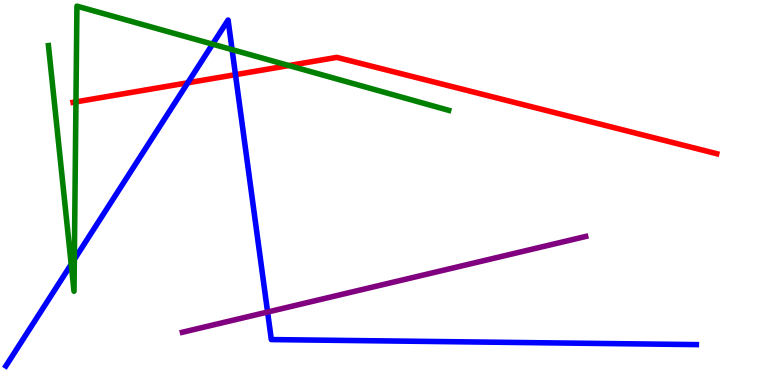[{'lines': ['blue', 'red'], 'intersections': [{'x': 2.42, 'y': 7.85}, {'x': 3.04, 'y': 8.06}]}, {'lines': ['green', 'red'], 'intersections': [{'x': 0.98, 'y': 7.35}, {'x': 3.73, 'y': 8.3}]}, {'lines': ['purple', 'red'], 'intersections': []}, {'lines': ['blue', 'green'], 'intersections': [{'x': 0.919, 'y': 3.14}, {'x': 0.959, 'y': 3.26}, {'x': 2.74, 'y': 8.85}, {'x': 2.99, 'y': 8.71}]}, {'lines': ['blue', 'purple'], 'intersections': [{'x': 3.45, 'y': 1.9}]}, {'lines': ['green', 'purple'], 'intersections': []}]